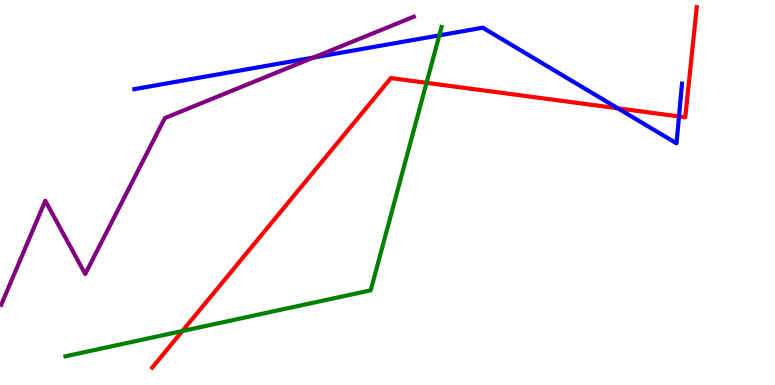[{'lines': ['blue', 'red'], 'intersections': [{'x': 7.97, 'y': 7.19}, {'x': 8.76, 'y': 6.98}]}, {'lines': ['green', 'red'], 'intersections': [{'x': 2.35, 'y': 1.4}, {'x': 5.5, 'y': 7.85}]}, {'lines': ['purple', 'red'], 'intersections': []}, {'lines': ['blue', 'green'], 'intersections': [{'x': 5.67, 'y': 9.08}]}, {'lines': ['blue', 'purple'], 'intersections': [{'x': 4.04, 'y': 8.5}]}, {'lines': ['green', 'purple'], 'intersections': []}]